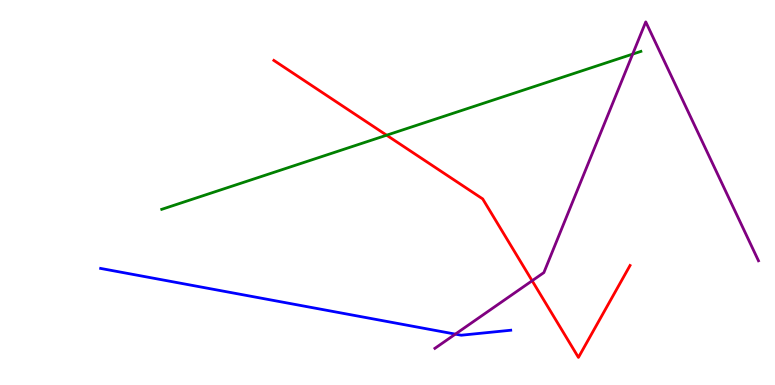[{'lines': ['blue', 'red'], 'intersections': []}, {'lines': ['green', 'red'], 'intersections': [{'x': 4.99, 'y': 6.49}]}, {'lines': ['purple', 'red'], 'intersections': [{'x': 6.87, 'y': 2.71}]}, {'lines': ['blue', 'green'], 'intersections': []}, {'lines': ['blue', 'purple'], 'intersections': [{'x': 5.88, 'y': 1.32}]}, {'lines': ['green', 'purple'], 'intersections': [{'x': 8.16, 'y': 8.59}]}]